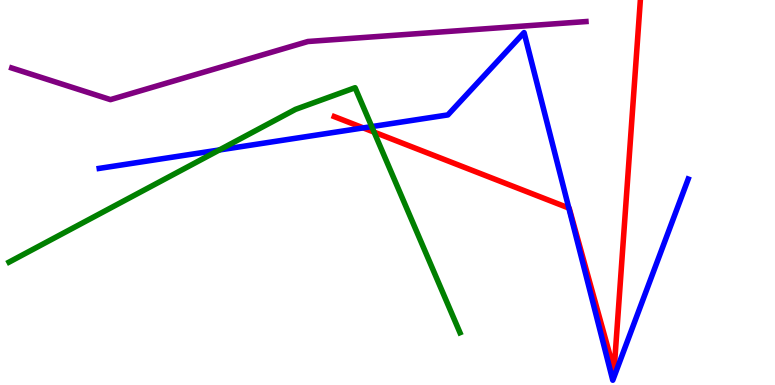[{'lines': ['blue', 'red'], 'intersections': [{'x': 4.69, 'y': 6.68}, {'x': 7.34, 'y': 4.6}]}, {'lines': ['green', 'red'], 'intersections': [{'x': 4.83, 'y': 6.57}]}, {'lines': ['purple', 'red'], 'intersections': []}, {'lines': ['blue', 'green'], 'intersections': [{'x': 2.83, 'y': 6.1}, {'x': 4.8, 'y': 6.71}]}, {'lines': ['blue', 'purple'], 'intersections': []}, {'lines': ['green', 'purple'], 'intersections': []}]